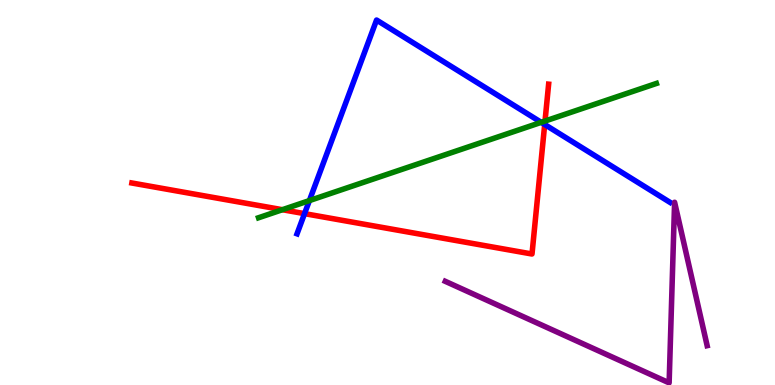[{'lines': ['blue', 'red'], 'intersections': [{'x': 3.93, 'y': 4.45}, {'x': 7.03, 'y': 6.77}]}, {'lines': ['green', 'red'], 'intersections': [{'x': 3.64, 'y': 4.55}, {'x': 7.03, 'y': 6.86}]}, {'lines': ['purple', 'red'], 'intersections': []}, {'lines': ['blue', 'green'], 'intersections': [{'x': 3.99, 'y': 4.79}, {'x': 6.98, 'y': 6.82}]}, {'lines': ['blue', 'purple'], 'intersections': []}, {'lines': ['green', 'purple'], 'intersections': []}]